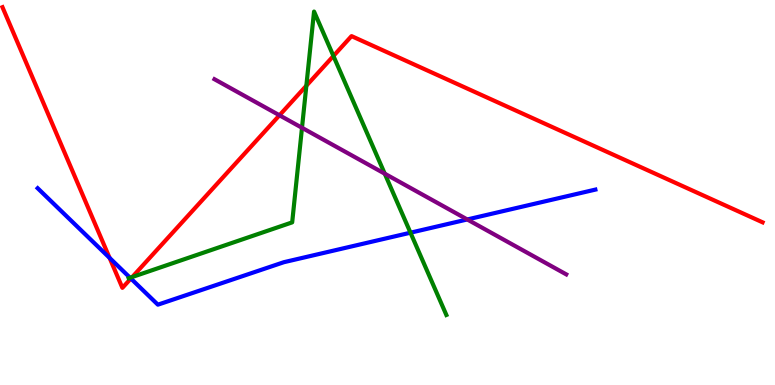[{'lines': ['blue', 'red'], 'intersections': [{'x': 1.41, 'y': 3.3}, {'x': 1.69, 'y': 2.77}]}, {'lines': ['green', 'red'], 'intersections': [{'x': 1.71, 'y': 2.81}, {'x': 3.95, 'y': 7.77}, {'x': 4.3, 'y': 8.55}]}, {'lines': ['purple', 'red'], 'intersections': [{'x': 3.61, 'y': 7.01}]}, {'lines': ['blue', 'green'], 'intersections': [{'x': 1.68, 'y': 2.79}, {'x': 5.3, 'y': 3.96}]}, {'lines': ['blue', 'purple'], 'intersections': [{'x': 6.03, 'y': 4.3}]}, {'lines': ['green', 'purple'], 'intersections': [{'x': 3.9, 'y': 6.68}, {'x': 4.96, 'y': 5.49}]}]